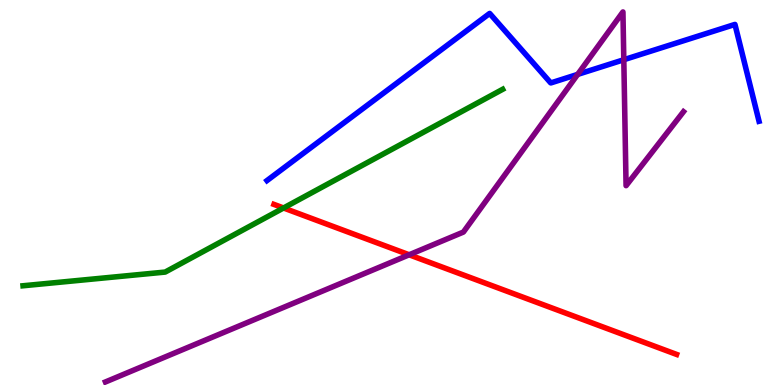[{'lines': ['blue', 'red'], 'intersections': []}, {'lines': ['green', 'red'], 'intersections': [{'x': 3.66, 'y': 4.6}]}, {'lines': ['purple', 'red'], 'intersections': [{'x': 5.28, 'y': 3.38}]}, {'lines': ['blue', 'green'], 'intersections': []}, {'lines': ['blue', 'purple'], 'intersections': [{'x': 7.45, 'y': 8.07}, {'x': 8.05, 'y': 8.45}]}, {'lines': ['green', 'purple'], 'intersections': []}]